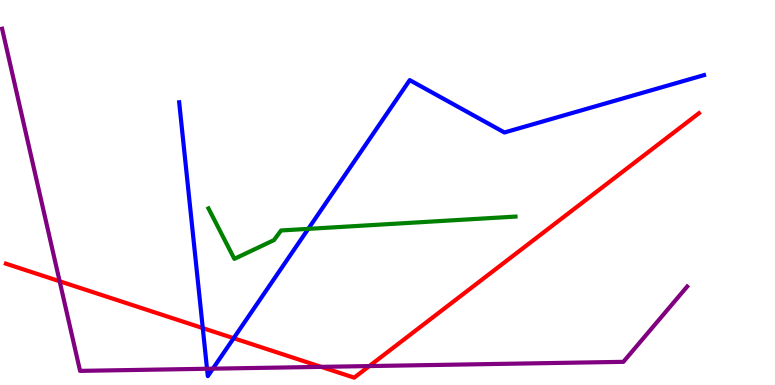[{'lines': ['blue', 'red'], 'intersections': [{'x': 2.62, 'y': 1.48}, {'x': 3.01, 'y': 1.22}]}, {'lines': ['green', 'red'], 'intersections': []}, {'lines': ['purple', 'red'], 'intersections': [{'x': 0.77, 'y': 2.69}, {'x': 4.14, 'y': 0.471}, {'x': 4.77, 'y': 0.492}]}, {'lines': ['blue', 'green'], 'intersections': [{'x': 3.98, 'y': 4.06}]}, {'lines': ['blue', 'purple'], 'intersections': [{'x': 2.67, 'y': 0.422}, {'x': 2.75, 'y': 0.424}]}, {'lines': ['green', 'purple'], 'intersections': []}]